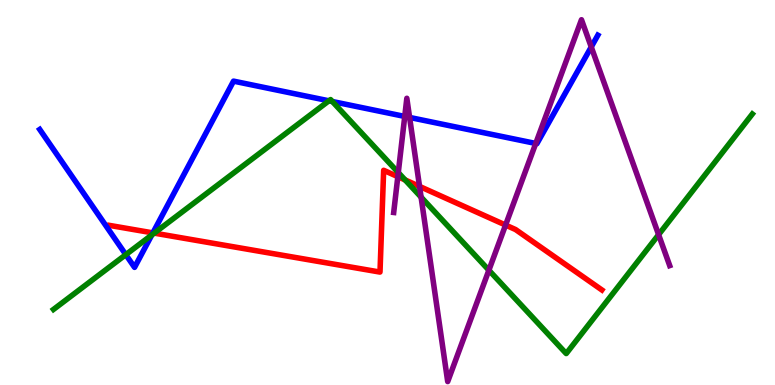[{'lines': ['blue', 'red'], 'intersections': [{'x': 1.97, 'y': 3.95}]}, {'lines': ['green', 'red'], 'intersections': [{'x': 1.99, 'y': 3.94}, {'x': 5.23, 'y': 5.33}]}, {'lines': ['purple', 'red'], 'intersections': [{'x': 5.13, 'y': 5.41}, {'x': 5.41, 'y': 5.16}, {'x': 6.52, 'y': 4.15}]}, {'lines': ['blue', 'green'], 'intersections': [{'x': 1.62, 'y': 3.39}, {'x': 1.96, 'y': 3.9}, {'x': 4.24, 'y': 7.38}, {'x': 4.29, 'y': 7.36}]}, {'lines': ['blue', 'purple'], 'intersections': [{'x': 5.22, 'y': 6.98}, {'x': 5.29, 'y': 6.95}, {'x': 6.91, 'y': 6.27}, {'x': 7.63, 'y': 8.78}]}, {'lines': ['green', 'purple'], 'intersections': [{'x': 5.14, 'y': 5.52}, {'x': 5.43, 'y': 4.88}, {'x': 6.31, 'y': 2.98}, {'x': 8.5, 'y': 3.9}]}]